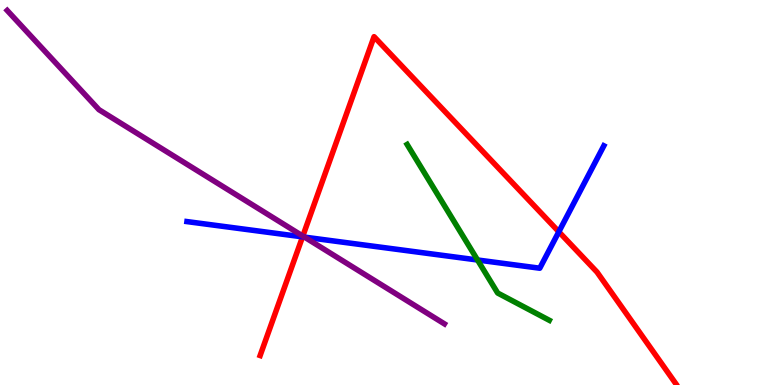[{'lines': ['blue', 'red'], 'intersections': [{'x': 3.9, 'y': 3.85}, {'x': 7.21, 'y': 3.98}]}, {'lines': ['green', 'red'], 'intersections': []}, {'lines': ['purple', 'red'], 'intersections': [{'x': 3.91, 'y': 3.87}]}, {'lines': ['blue', 'green'], 'intersections': [{'x': 6.16, 'y': 3.25}]}, {'lines': ['blue', 'purple'], 'intersections': [{'x': 3.93, 'y': 3.84}]}, {'lines': ['green', 'purple'], 'intersections': []}]